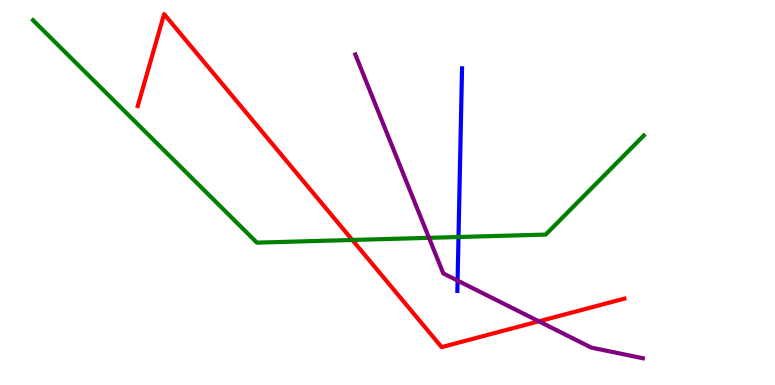[{'lines': ['blue', 'red'], 'intersections': []}, {'lines': ['green', 'red'], 'intersections': [{'x': 4.55, 'y': 3.77}]}, {'lines': ['purple', 'red'], 'intersections': [{'x': 6.95, 'y': 1.65}]}, {'lines': ['blue', 'green'], 'intersections': [{'x': 5.92, 'y': 3.84}]}, {'lines': ['blue', 'purple'], 'intersections': [{'x': 5.9, 'y': 2.71}]}, {'lines': ['green', 'purple'], 'intersections': [{'x': 5.54, 'y': 3.82}]}]